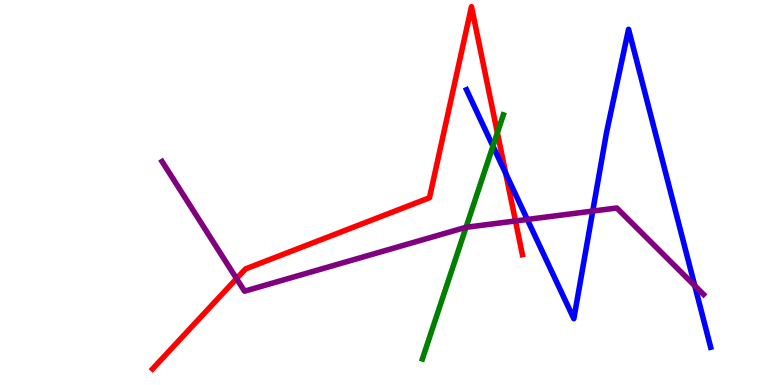[{'lines': ['blue', 'red'], 'intersections': [{'x': 6.53, 'y': 5.5}]}, {'lines': ['green', 'red'], 'intersections': [{'x': 6.42, 'y': 6.55}]}, {'lines': ['purple', 'red'], 'intersections': [{'x': 3.05, 'y': 2.76}, {'x': 6.65, 'y': 4.26}]}, {'lines': ['blue', 'green'], 'intersections': [{'x': 6.36, 'y': 6.2}]}, {'lines': ['blue', 'purple'], 'intersections': [{'x': 6.8, 'y': 4.3}, {'x': 7.65, 'y': 4.52}, {'x': 8.96, 'y': 2.58}]}, {'lines': ['green', 'purple'], 'intersections': [{'x': 6.01, 'y': 4.1}]}]